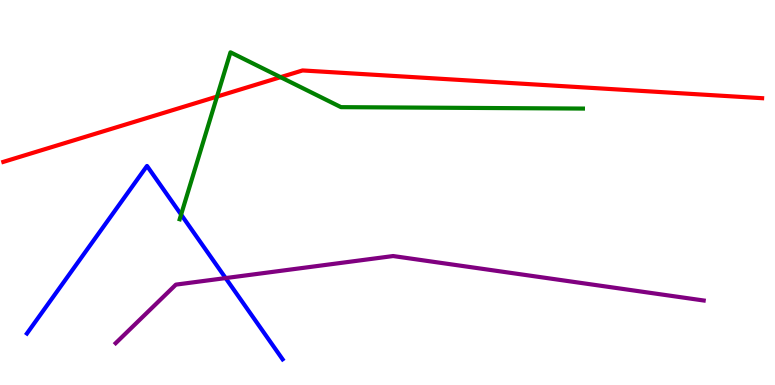[{'lines': ['blue', 'red'], 'intersections': []}, {'lines': ['green', 'red'], 'intersections': [{'x': 2.8, 'y': 7.49}, {'x': 3.62, 'y': 8.0}]}, {'lines': ['purple', 'red'], 'intersections': []}, {'lines': ['blue', 'green'], 'intersections': [{'x': 2.34, 'y': 4.43}]}, {'lines': ['blue', 'purple'], 'intersections': [{'x': 2.91, 'y': 2.78}]}, {'lines': ['green', 'purple'], 'intersections': []}]